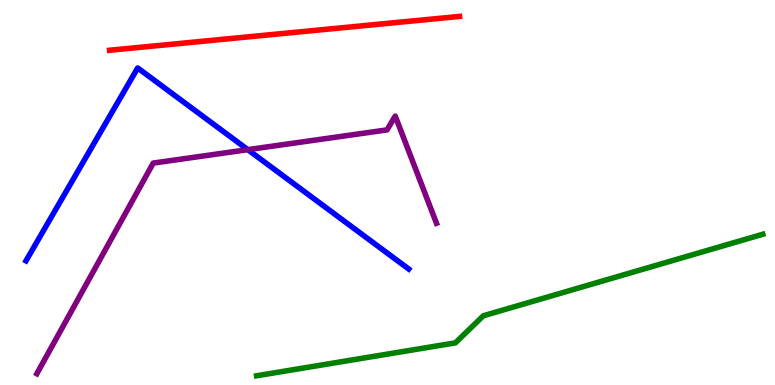[{'lines': ['blue', 'red'], 'intersections': []}, {'lines': ['green', 'red'], 'intersections': []}, {'lines': ['purple', 'red'], 'intersections': []}, {'lines': ['blue', 'green'], 'intersections': []}, {'lines': ['blue', 'purple'], 'intersections': [{'x': 3.2, 'y': 6.11}]}, {'lines': ['green', 'purple'], 'intersections': []}]